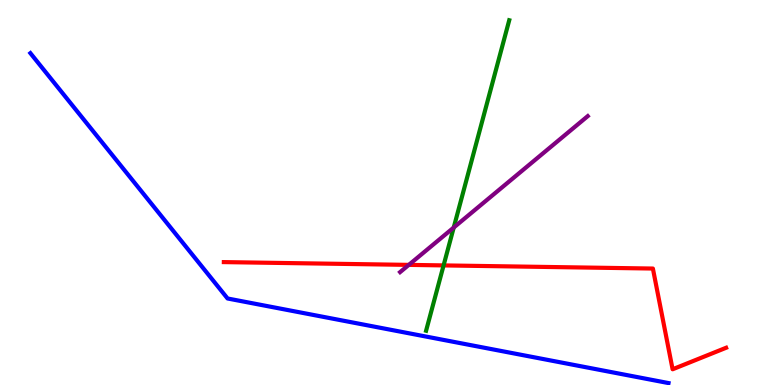[{'lines': ['blue', 'red'], 'intersections': []}, {'lines': ['green', 'red'], 'intersections': [{'x': 5.72, 'y': 3.11}]}, {'lines': ['purple', 'red'], 'intersections': [{'x': 5.27, 'y': 3.12}]}, {'lines': ['blue', 'green'], 'intersections': []}, {'lines': ['blue', 'purple'], 'intersections': []}, {'lines': ['green', 'purple'], 'intersections': [{'x': 5.85, 'y': 4.09}]}]